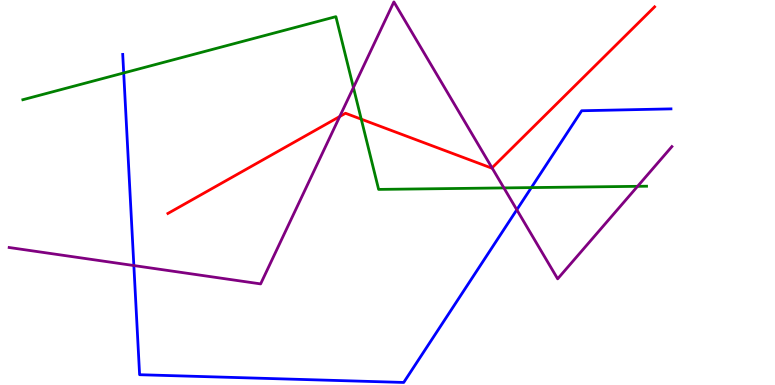[{'lines': ['blue', 'red'], 'intersections': []}, {'lines': ['green', 'red'], 'intersections': [{'x': 4.66, 'y': 6.9}]}, {'lines': ['purple', 'red'], 'intersections': [{'x': 4.38, 'y': 6.97}, {'x': 6.35, 'y': 5.64}]}, {'lines': ['blue', 'green'], 'intersections': [{'x': 1.6, 'y': 8.1}, {'x': 6.86, 'y': 5.13}]}, {'lines': ['blue', 'purple'], 'intersections': [{'x': 1.73, 'y': 3.1}, {'x': 6.67, 'y': 4.55}]}, {'lines': ['green', 'purple'], 'intersections': [{'x': 4.56, 'y': 7.73}, {'x': 6.5, 'y': 5.12}, {'x': 8.23, 'y': 5.16}]}]